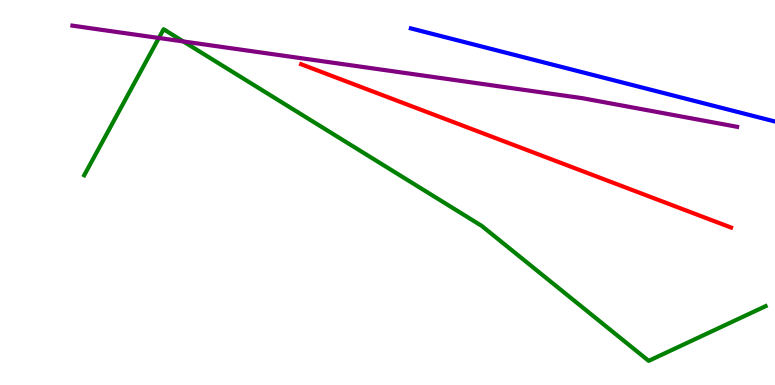[{'lines': ['blue', 'red'], 'intersections': []}, {'lines': ['green', 'red'], 'intersections': []}, {'lines': ['purple', 'red'], 'intersections': []}, {'lines': ['blue', 'green'], 'intersections': []}, {'lines': ['blue', 'purple'], 'intersections': []}, {'lines': ['green', 'purple'], 'intersections': [{'x': 2.05, 'y': 9.01}, {'x': 2.37, 'y': 8.92}]}]